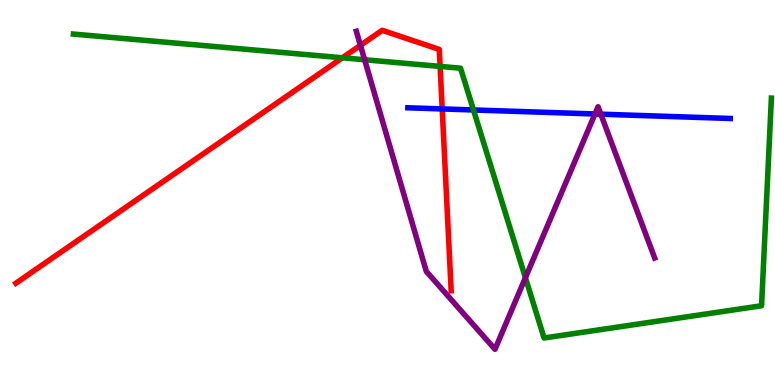[{'lines': ['blue', 'red'], 'intersections': [{'x': 5.71, 'y': 7.17}]}, {'lines': ['green', 'red'], 'intersections': [{'x': 4.42, 'y': 8.5}, {'x': 5.68, 'y': 8.28}]}, {'lines': ['purple', 'red'], 'intersections': [{'x': 4.65, 'y': 8.82}]}, {'lines': ['blue', 'green'], 'intersections': [{'x': 6.11, 'y': 7.14}]}, {'lines': ['blue', 'purple'], 'intersections': [{'x': 7.68, 'y': 7.04}, {'x': 7.75, 'y': 7.03}]}, {'lines': ['green', 'purple'], 'intersections': [{'x': 4.7, 'y': 8.45}, {'x': 6.78, 'y': 2.79}]}]